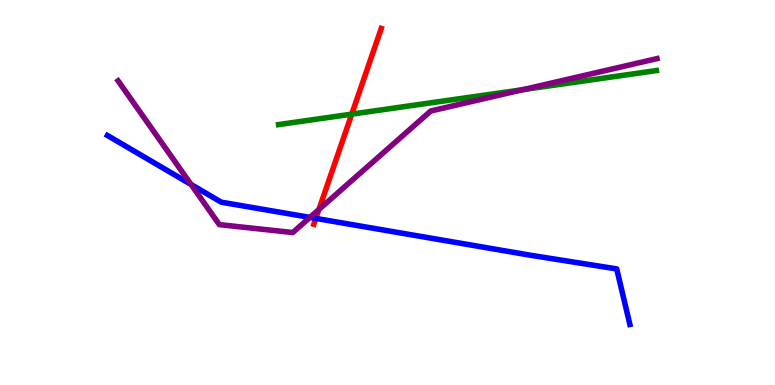[{'lines': ['blue', 'red'], 'intersections': [{'x': 4.08, 'y': 4.33}]}, {'lines': ['green', 'red'], 'intersections': [{'x': 4.54, 'y': 7.04}]}, {'lines': ['purple', 'red'], 'intersections': [{'x': 4.11, 'y': 4.56}]}, {'lines': ['blue', 'green'], 'intersections': []}, {'lines': ['blue', 'purple'], 'intersections': [{'x': 2.47, 'y': 5.21}, {'x': 4.0, 'y': 4.35}]}, {'lines': ['green', 'purple'], 'intersections': [{'x': 6.75, 'y': 7.67}]}]